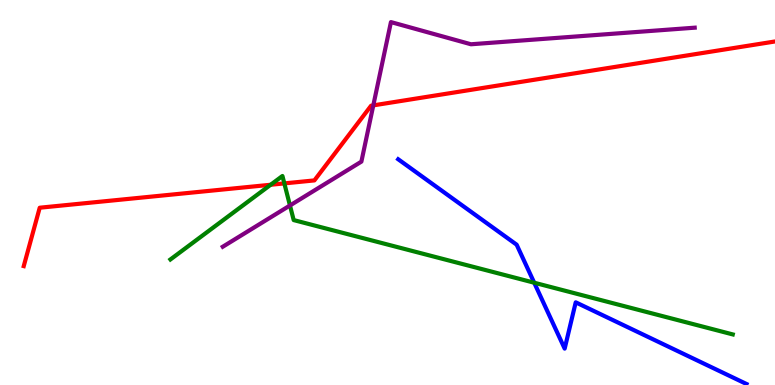[{'lines': ['blue', 'red'], 'intersections': []}, {'lines': ['green', 'red'], 'intersections': [{'x': 3.49, 'y': 5.2}, {'x': 3.67, 'y': 5.24}]}, {'lines': ['purple', 'red'], 'intersections': [{'x': 4.82, 'y': 7.26}]}, {'lines': ['blue', 'green'], 'intersections': [{'x': 6.89, 'y': 2.66}]}, {'lines': ['blue', 'purple'], 'intersections': []}, {'lines': ['green', 'purple'], 'intersections': [{'x': 3.74, 'y': 4.66}]}]